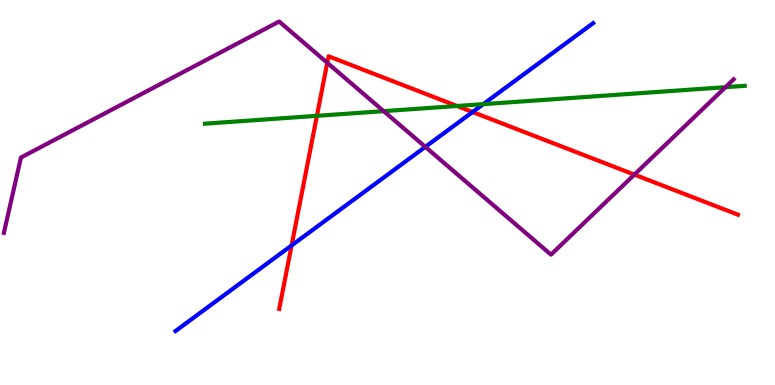[{'lines': ['blue', 'red'], 'intersections': [{'x': 3.76, 'y': 3.62}, {'x': 6.1, 'y': 7.09}]}, {'lines': ['green', 'red'], 'intersections': [{'x': 4.09, 'y': 6.99}, {'x': 5.9, 'y': 7.25}]}, {'lines': ['purple', 'red'], 'intersections': [{'x': 4.22, 'y': 8.37}, {'x': 8.19, 'y': 5.46}]}, {'lines': ['blue', 'green'], 'intersections': [{'x': 6.24, 'y': 7.29}]}, {'lines': ['blue', 'purple'], 'intersections': [{'x': 5.49, 'y': 6.19}]}, {'lines': ['green', 'purple'], 'intersections': [{'x': 4.95, 'y': 7.11}, {'x': 9.36, 'y': 7.74}]}]